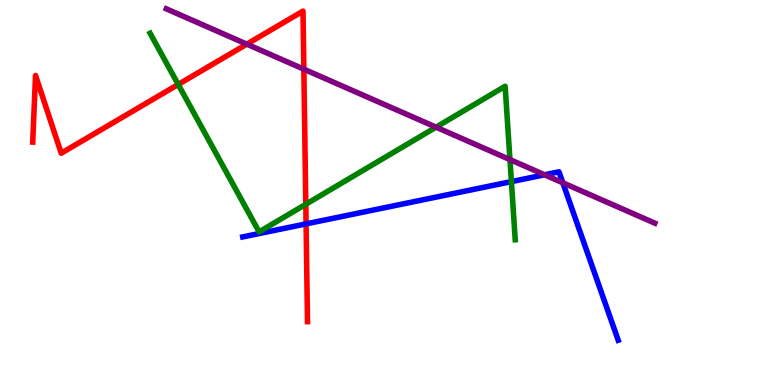[{'lines': ['blue', 'red'], 'intersections': [{'x': 3.95, 'y': 4.19}]}, {'lines': ['green', 'red'], 'intersections': [{'x': 2.3, 'y': 7.81}, {'x': 3.95, 'y': 4.69}]}, {'lines': ['purple', 'red'], 'intersections': [{'x': 3.18, 'y': 8.85}, {'x': 3.92, 'y': 8.2}]}, {'lines': ['blue', 'green'], 'intersections': [{'x': 6.6, 'y': 5.28}]}, {'lines': ['blue', 'purple'], 'intersections': [{'x': 7.03, 'y': 5.46}, {'x': 7.26, 'y': 5.25}]}, {'lines': ['green', 'purple'], 'intersections': [{'x': 5.63, 'y': 6.7}, {'x': 6.58, 'y': 5.85}]}]